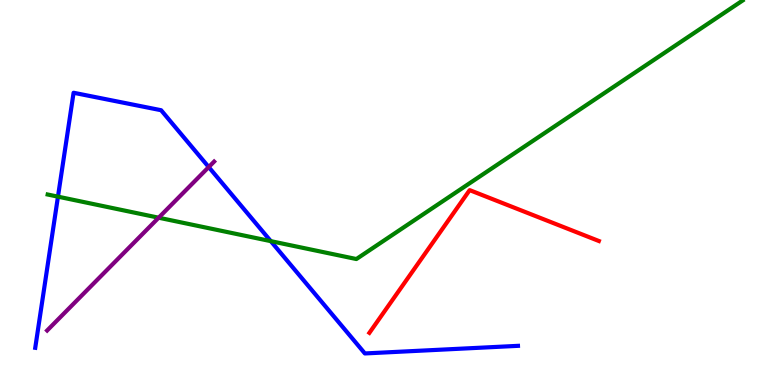[{'lines': ['blue', 'red'], 'intersections': []}, {'lines': ['green', 'red'], 'intersections': []}, {'lines': ['purple', 'red'], 'intersections': []}, {'lines': ['blue', 'green'], 'intersections': [{'x': 0.748, 'y': 4.89}, {'x': 3.49, 'y': 3.74}]}, {'lines': ['blue', 'purple'], 'intersections': [{'x': 2.69, 'y': 5.66}]}, {'lines': ['green', 'purple'], 'intersections': [{'x': 2.05, 'y': 4.35}]}]